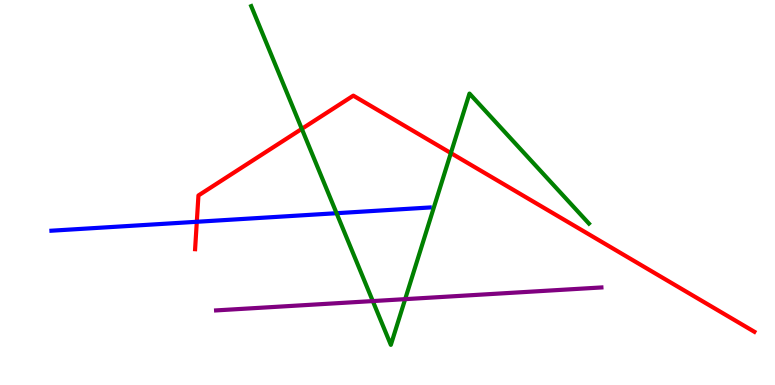[{'lines': ['blue', 'red'], 'intersections': [{'x': 2.54, 'y': 4.24}]}, {'lines': ['green', 'red'], 'intersections': [{'x': 3.89, 'y': 6.65}, {'x': 5.82, 'y': 6.02}]}, {'lines': ['purple', 'red'], 'intersections': []}, {'lines': ['blue', 'green'], 'intersections': [{'x': 4.34, 'y': 4.46}]}, {'lines': ['blue', 'purple'], 'intersections': []}, {'lines': ['green', 'purple'], 'intersections': [{'x': 4.81, 'y': 2.18}, {'x': 5.23, 'y': 2.23}]}]